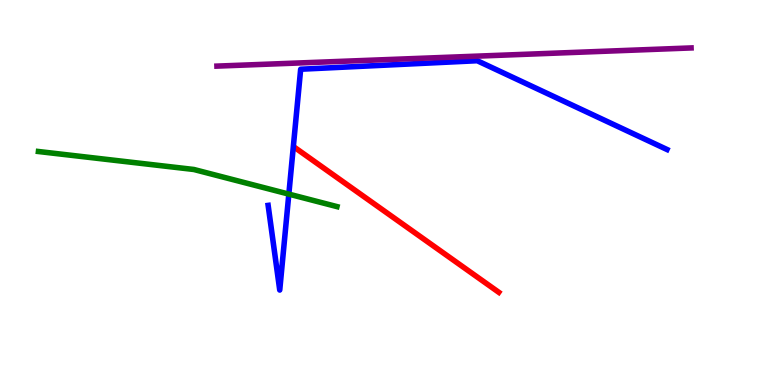[{'lines': ['blue', 'red'], 'intersections': []}, {'lines': ['green', 'red'], 'intersections': []}, {'lines': ['purple', 'red'], 'intersections': []}, {'lines': ['blue', 'green'], 'intersections': [{'x': 3.73, 'y': 4.96}]}, {'lines': ['blue', 'purple'], 'intersections': []}, {'lines': ['green', 'purple'], 'intersections': []}]